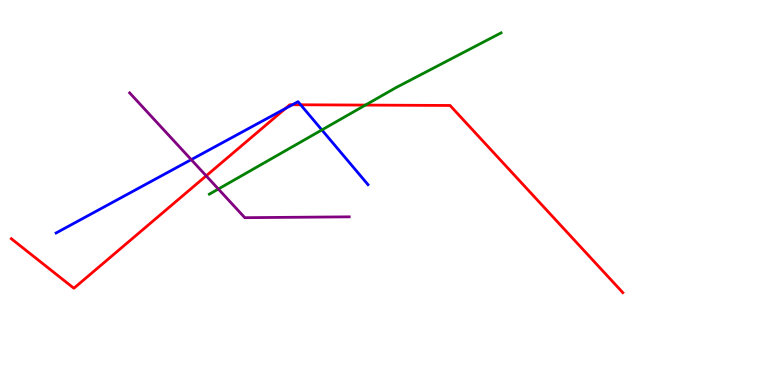[{'lines': ['blue', 'red'], 'intersections': [{'x': 3.68, 'y': 7.18}, {'x': 3.77, 'y': 7.28}, {'x': 3.88, 'y': 7.28}]}, {'lines': ['green', 'red'], 'intersections': [{'x': 4.71, 'y': 7.27}]}, {'lines': ['purple', 'red'], 'intersections': [{'x': 2.66, 'y': 5.43}]}, {'lines': ['blue', 'green'], 'intersections': [{'x': 4.15, 'y': 6.63}]}, {'lines': ['blue', 'purple'], 'intersections': [{'x': 2.47, 'y': 5.85}]}, {'lines': ['green', 'purple'], 'intersections': [{'x': 2.82, 'y': 5.09}]}]